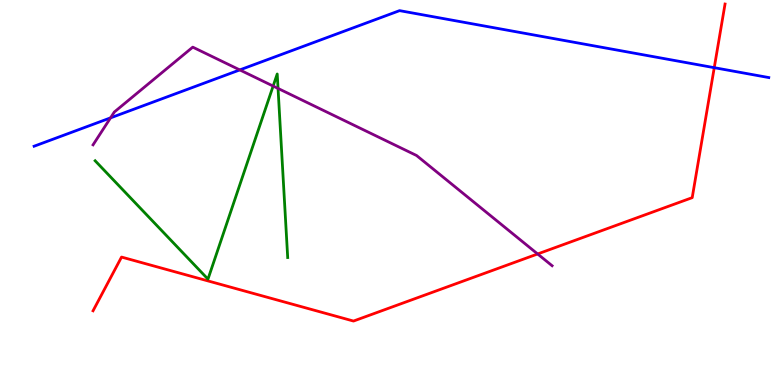[{'lines': ['blue', 'red'], 'intersections': [{'x': 9.22, 'y': 8.24}]}, {'lines': ['green', 'red'], 'intersections': []}, {'lines': ['purple', 'red'], 'intersections': [{'x': 6.94, 'y': 3.4}]}, {'lines': ['blue', 'green'], 'intersections': []}, {'lines': ['blue', 'purple'], 'intersections': [{'x': 1.43, 'y': 6.94}, {'x': 3.09, 'y': 8.18}]}, {'lines': ['green', 'purple'], 'intersections': [{'x': 3.52, 'y': 7.76}, {'x': 3.59, 'y': 7.7}]}]